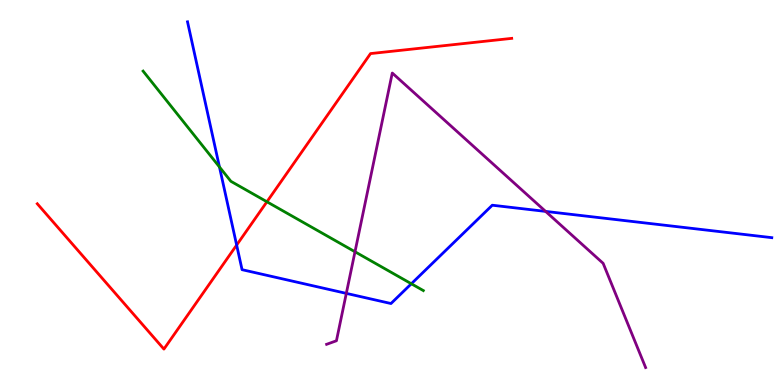[{'lines': ['blue', 'red'], 'intersections': [{'x': 3.05, 'y': 3.63}]}, {'lines': ['green', 'red'], 'intersections': [{'x': 3.44, 'y': 4.76}]}, {'lines': ['purple', 'red'], 'intersections': []}, {'lines': ['blue', 'green'], 'intersections': [{'x': 2.83, 'y': 5.66}, {'x': 5.31, 'y': 2.63}]}, {'lines': ['blue', 'purple'], 'intersections': [{'x': 4.47, 'y': 2.38}, {'x': 7.04, 'y': 4.51}]}, {'lines': ['green', 'purple'], 'intersections': [{'x': 4.58, 'y': 3.46}]}]